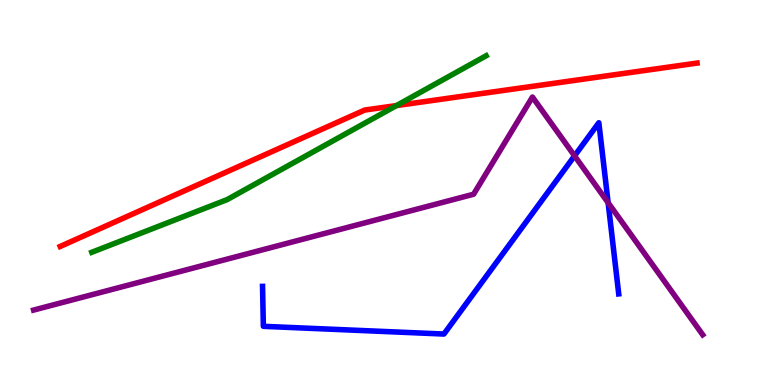[{'lines': ['blue', 'red'], 'intersections': []}, {'lines': ['green', 'red'], 'intersections': [{'x': 5.12, 'y': 7.26}]}, {'lines': ['purple', 'red'], 'intersections': []}, {'lines': ['blue', 'green'], 'intersections': []}, {'lines': ['blue', 'purple'], 'intersections': [{'x': 7.41, 'y': 5.95}, {'x': 7.85, 'y': 4.73}]}, {'lines': ['green', 'purple'], 'intersections': []}]